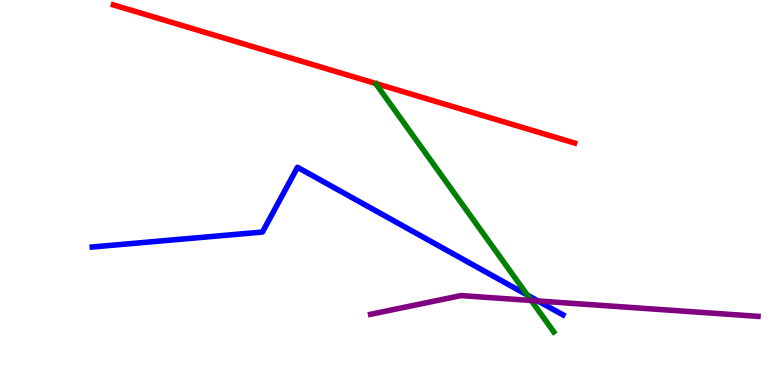[{'lines': ['blue', 'red'], 'intersections': []}, {'lines': ['green', 'red'], 'intersections': []}, {'lines': ['purple', 'red'], 'intersections': []}, {'lines': ['blue', 'green'], 'intersections': [{'x': 6.8, 'y': 2.34}]}, {'lines': ['blue', 'purple'], 'intersections': [{'x': 6.94, 'y': 2.18}]}, {'lines': ['green', 'purple'], 'intersections': [{'x': 6.85, 'y': 2.19}]}]